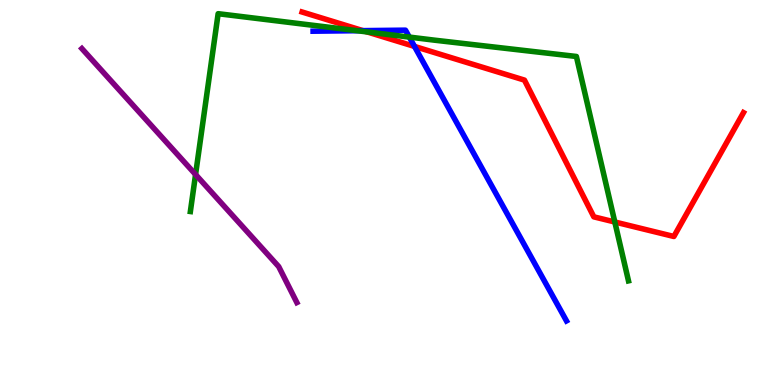[{'lines': ['blue', 'red'], 'intersections': [{'x': 4.68, 'y': 9.2}, {'x': 5.35, 'y': 8.79}]}, {'lines': ['green', 'red'], 'intersections': [{'x': 4.74, 'y': 9.17}, {'x': 7.93, 'y': 4.23}]}, {'lines': ['purple', 'red'], 'intersections': []}, {'lines': ['blue', 'green'], 'intersections': [{'x': 4.61, 'y': 9.2}, {'x': 5.28, 'y': 9.04}]}, {'lines': ['blue', 'purple'], 'intersections': []}, {'lines': ['green', 'purple'], 'intersections': [{'x': 2.52, 'y': 5.47}]}]